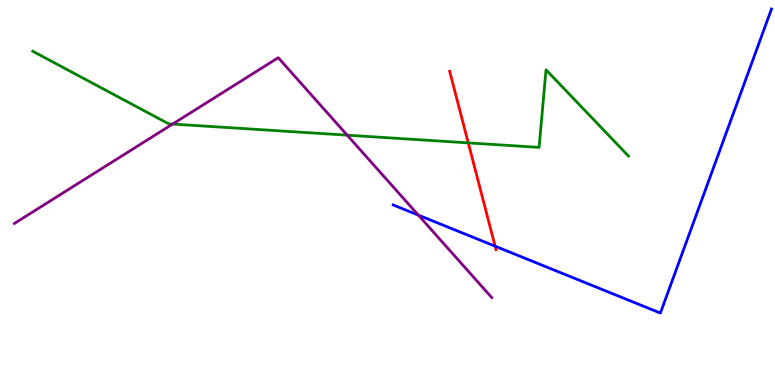[{'lines': ['blue', 'red'], 'intersections': [{'x': 6.39, 'y': 3.61}]}, {'lines': ['green', 'red'], 'intersections': [{'x': 6.04, 'y': 6.29}]}, {'lines': ['purple', 'red'], 'intersections': []}, {'lines': ['blue', 'green'], 'intersections': []}, {'lines': ['blue', 'purple'], 'intersections': [{'x': 5.4, 'y': 4.41}]}, {'lines': ['green', 'purple'], 'intersections': [{'x': 2.23, 'y': 6.78}, {'x': 4.48, 'y': 6.49}]}]